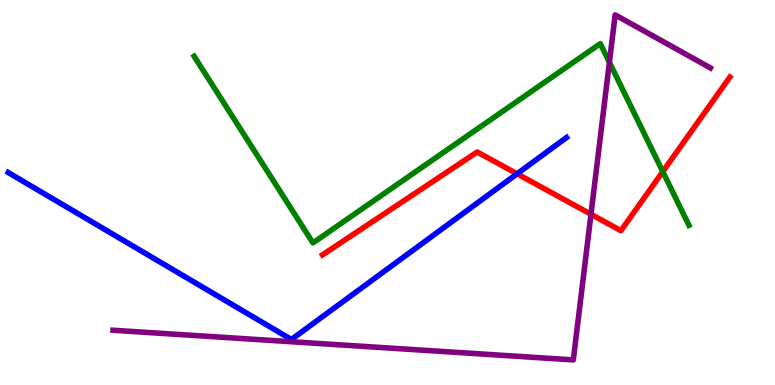[{'lines': ['blue', 'red'], 'intersections': [{'x': 6.67, 'y': 5.49}]}, {'lines': ['green', 'red'], 'intersections': [{'x': 8.55, 'y': 5.54}]}, {'lines': ['purple', 'red'], 'intersections': [{'x': 7.63, 'y': 4.43}]}, {'lines': ['blue', 'green'], 'intersections': []}, {'lines': ['blue', 'purple'], 'intersections': []}, {'lines': ['green', 'purple'], 'intersections': [{'x': 7.86, 'y': 8.38}]}]